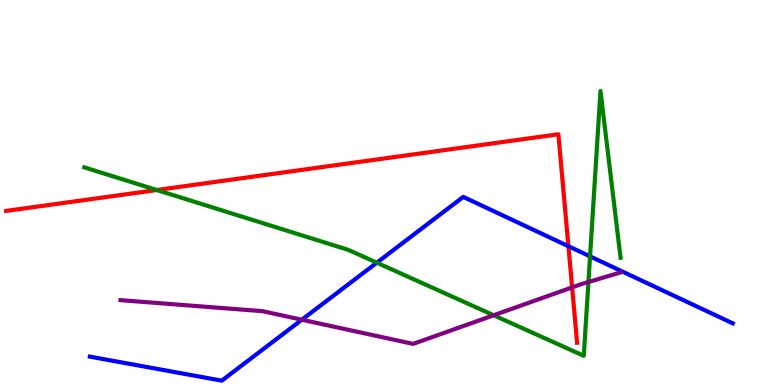[{'lines': ['blue', 'red'], 'intersections': [{'x': 7.33, 'y': 3.6}]}, {'lines': ['green', 'red'], 'intersections': [{'x': 2.02, 'y': 5.06}]}, {'lines': ['purple', 'red'], 'intersections': [{'x': 7.38, 'y': 2.54}]}, {'lines': ['blue', 'green'], 'intersections': [{'x': 4.86, 'y': 3.18}, {'x': 7.61, 'y': 3.34}]}, {'lines': ['blue', 'purple'], 'intersections': [{'x': 3.89, 'y': 1.7}]}, {'lines': ['green', 'purple'], 'intersections': [{'x': 6.37, 'y': 1.81}, {'x': 7.59, 'y': 2.68}]}]